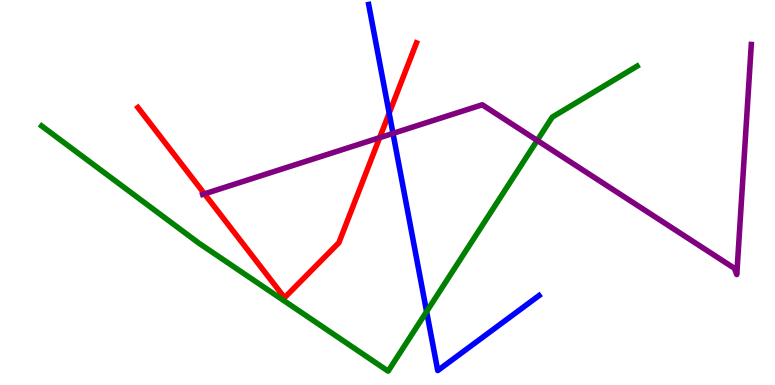[{'lines': ['blue', 'red'], 'intersections': [{'x': 5.02, 'y': 7.06}]}, {'lines': ['green', 'red'], 'intersections': []}, {'lines': ['purple', 'red'], 'intersections': [{'x': 2.64, 'y': 4.96}, {'x': 4.9, 'y': 6.42}]}, {'lines': ['blue', 'green'], 'intersections': [{'x': 5.5, 'y': 1.91}]}, {'lines': ['blue', 'purple'], 'intersections': [{'x': 5.07, 'y': 6.54}]}, {'lines': ['green', 'purple'], 'intersections': [{'x': 6.93, 'y': 6.35}]}]